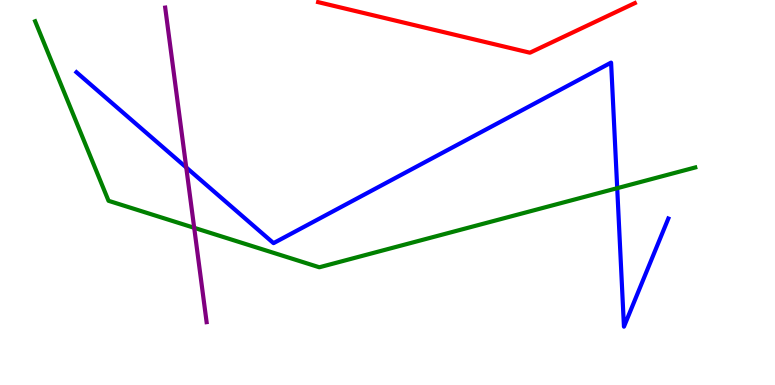[{'lines': ['blue', 'red'], 'intersections': []}, {'lines': ['green', 'red'], 'intersections': []}, {'lines': ['purple', 'red'], 'intersections': []}, {'lines': ['blue', 'green'], 'intersections': [{'x': 7.96, 'y': 5.11}]}, {'lines': ['blue', 'purple'], 'intersections': [{'x': 2.4, 'y': 5.65}]}, {'lines': ['green', 'purple'], 'intersections': [{'x': 2.51, 'y': 4.08}]}]